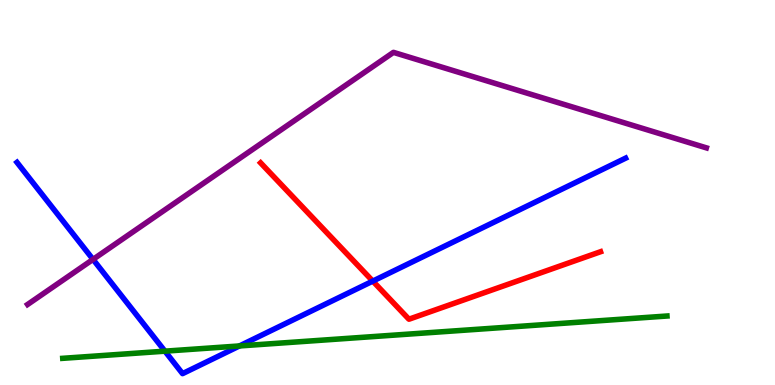[{'lines': ['blue', 'red'], 'intersections': [{'x': 4.81, 'y': 2.7}]}, {'lines': ['green', 'red'], 'intersections': []}, {'lines': ['purple', 'red'], 'intersections': []}, {'lines': ['blue', 'green'], 'intersections': [{'x': 2.13, 'y': 0.879}, {'x': 3.09, 'y': 1.01}]}, {'lines': ['blue', 'purple'], 'intersections': [{'x': 1.2, 'y': 3.26}]}, {'lines': ['green', 'purple'], 'intersections': []}]